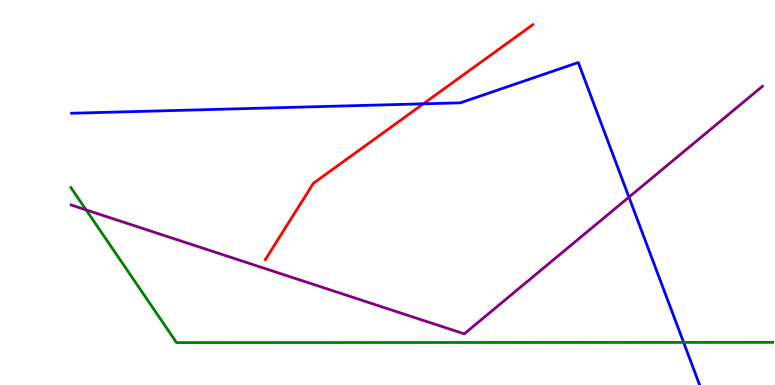[{'lines': ['blue', 'red'], 'intersections': [{'x': 5.46, 'y': 7.3}]}, {'lines': ['green', 'red'], 'intersections': []}, {'lines': ['purple', 'red'], 'intersections': []}, {'lines': ['blue', 'green'], 'intersections': [{'x': 8.82, 'y': 1.11}]}, {'lines': ['blue', 'purple'], 'intersections': [{'x': 8.12, 'y': 4.88}]}, {'lines': ['green', 'purple'], 'intersections': [{'x': 1.11, 'y': 4.55}]}]